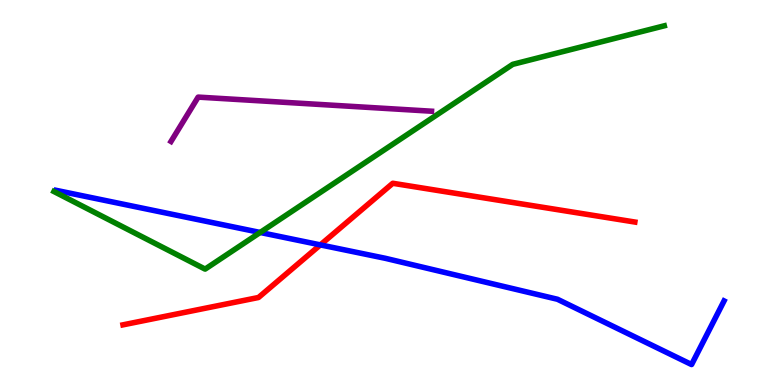[{'lines': ['blue', 'red'], 'intersections': [{'x': 4.13, 'y': 3.64}]}, {'lines': ['green', 'red'], 'intersections': []}, {'lines': ['purple', 'red'], 'intersections': []}, {'lines': ['blue', 'green'], 'intersections': [{'x': 3.36, 'y': 3.96}]}, {'lines': ['blue', 'purple'], 'intersections': []}, {'lines': ['green', 'purple'], 'intersections': []}]